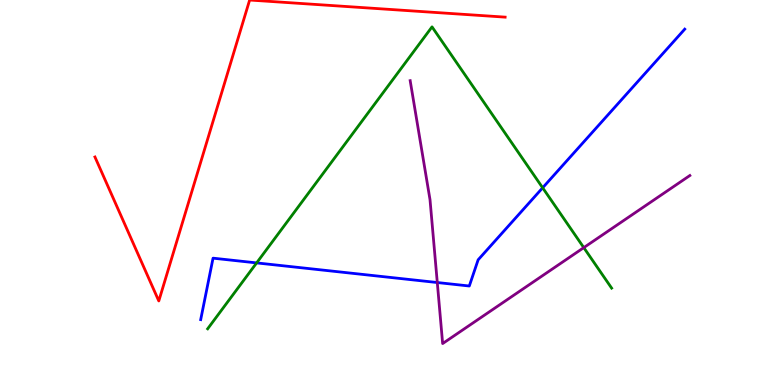[{'lines': ['blue', 'red'], 'intersections': []}, {'lines': ['green', 'red'], 'intersections': []}, {'lines': ['purple', 'red'], 'intersections': []}, {'lines': ['blue', 'green'], 'intersections': [{'x': 3.31, 'y': 3.17}, {'x': 7.0, 'y': 5.12}]}, {'lines': ['blue', 'purple'], 'intersections': [{'x': 5.64, 'y': 2.66}]}, {'lines': ['green', 'purple'], 'intersections': [{'x': 7.53, 'y': 3.57}]}]